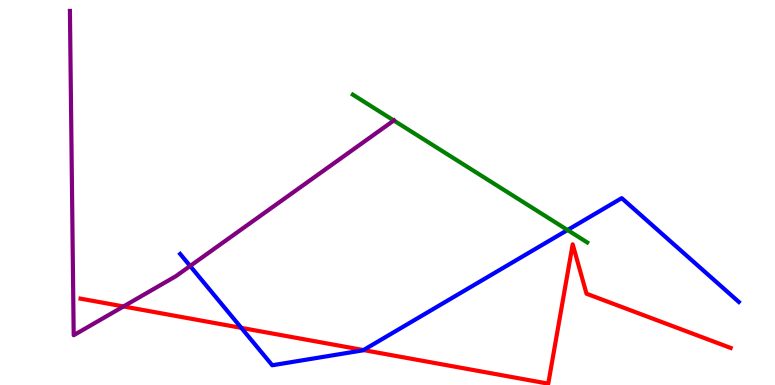[{'lines': ['blue', 'red'], 'intersections': [{'x': 3.11, 'y': 1.48}, {'x': 4.69, 'y': 0.907}]}, {'lines': ['green', 'red'], 'intersections': []}, {'lines': ['purple', 'red'], 'intersections': [{'x': 1.59, 'y': 2.04}]}, {'lines': ['blue', 'green'], 'intersections': [{'x': 7.32, 'y': 4.03}]}, {'lines': ['blue', 'purple'], 'intersections': [{'x': 2.45, 'y': 3.09}]}, {'lines': ['green', 'purple'], 'intersections': [{'x': 5.08, 'y': 6.87}]}]